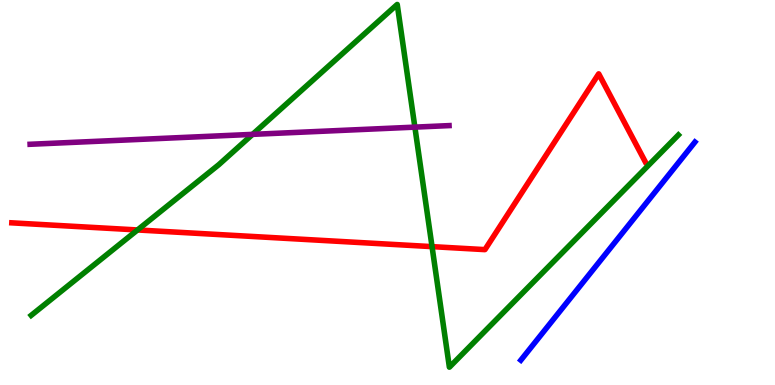[{'lines': ['blue', 'red'], 'intersections': []}, {'lines': ['green', 'red'], 'intersections': [{'x': 1.77, 'y': 4.03}, {'x': 5.57, 'y': 3.59}]}, {'lines': ['purple', 'red'], 'intersections': []}, {'lines': ['blue', 'green'], 'intersections': []}, {'lines': ['blue', 'purple'], 'intersections': []}, {'lines': ['green', 'purple'], 'intersections': [{'x': 3.26, 'y': 6.51}, {'x': 5.35, 'y': 6.7}]}]